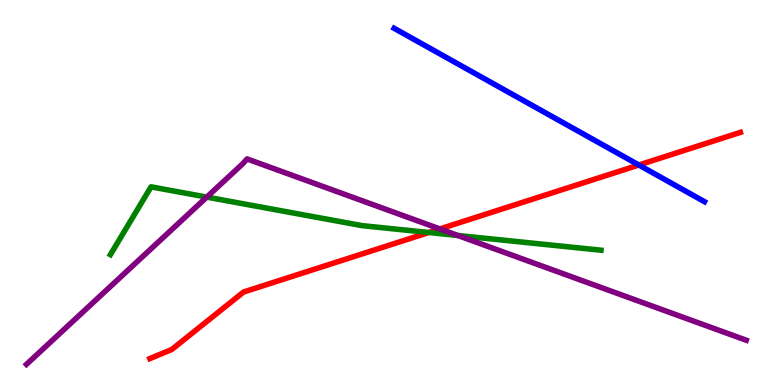[{'lines': ['blue', 'red'], 'intersections': [{'x': 8.24, 'y': 5.71}]}, {'lines': ['green', 'red'], 'intersections': [{'x': 5.53, 'y': 3.96}]}, {'lines': ['purple', 'red'], 'intersections': [{'x': 5.68, 'y': 4.05}]}, {'lines': ['blue', 'green'], 'intersections': []}, {'lines': ['blue', 'purple'], 'intersections': []}, {'lines': ['green', 'purple'], 'intersections': [{'x': 2.67, 'y': 4.88}, {'x': 5.91, 'y': 3.88}]}]